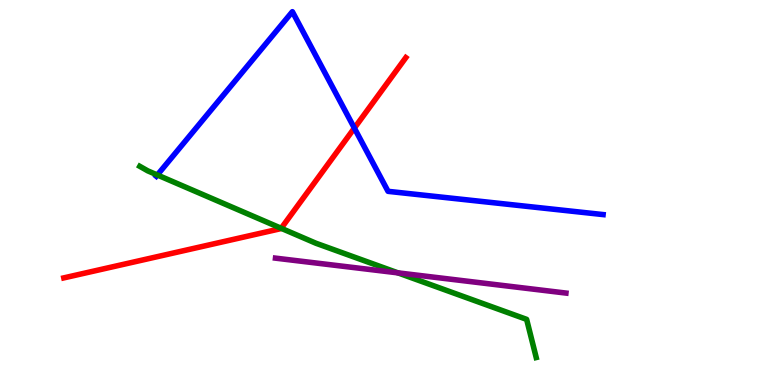[{'lines': ['blue', 'red'], 'intersections': [{'x': 4.57, 'y': 6.67}]}, {'lines': ['green', 'red'], 'intersections': [{'x': 3.63, 'y': 4.07}]}, {'lines': ['purple', 'red'], 'intersections': []}, {'lines': ['blue', 'green'], 'intersections': [{'x': 2.03, 'y': 5.46}]}, {'lines': ['blue', 'purple'], 'intersections': []}, {'lines': ['green', 'purple'], 'intersections': [{'x': 5.13, 'y': 2.91}]}]